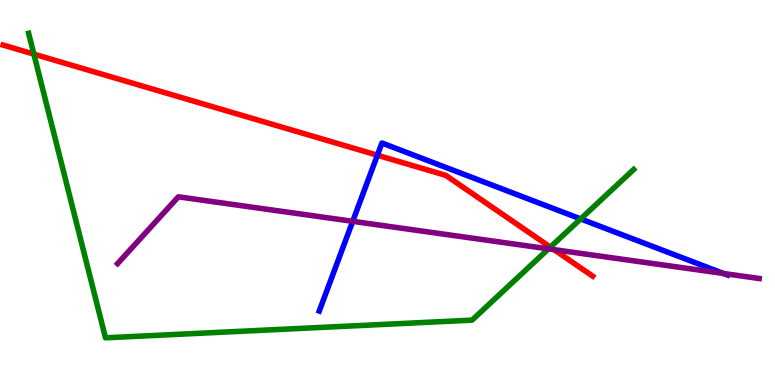[{'lines': ['blue', 'red'], 'intersections': [{'x': 4.87, 'y': 5.97}]}, {'lines': ['green', 'red'], 'intersections': [{'x': 0.437, 'y': 8.59}, {'x': 7.1, 'y': 3.58}]}, {'lines': ['purple', 'red'], 'intersections': [{'x': 7.15, 'y': 3.52}]}, {'lines': ['blue', 'green'], 'intersections': [{'x': 7.49, 'y': 4.31}]}, {'lines': ['blue', 'purple'], 'intersections': [{'x': 4.55, 'y': 4.25}, {'x': 9.34, 'y': 2.9}]}, {'lines': ['green', 'purple'], 'intersections': [{'x': 7.08, 'y': 3.54}]}]